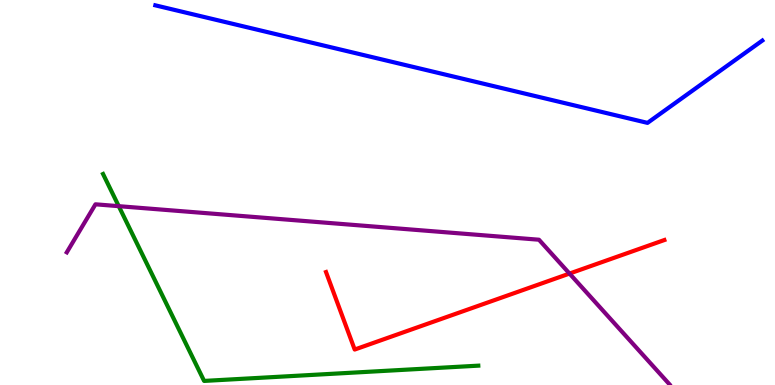[{'lines': ['blue', 'red'], 'intersections': []}, {'lines': ['green', 'red'], 'intersections': []}, {'lines': ['purple', 'red'], 'intersections': [{'x': 7.35, 'y': 2.89}]}, {'lines': ['blue', 'green'], 'intersections': []}, {'lines': ['blue', 'purple'], 'intersections': []}, {'lines': ['green', 'purple'], 'intersections': [{'x': 1.53, 'y': 4.64}]}]